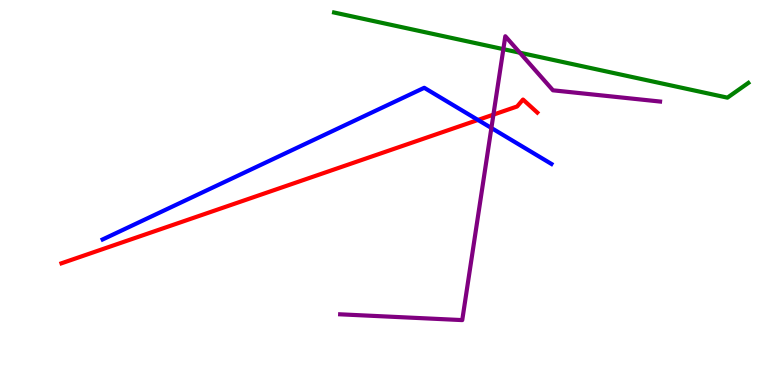[{'lines': ['blue', 'red'], 'intersections': [{'x': 6.17, 'y': 6.88}]}, {'lines': ['green', 'red'], 'intersections': []}, {'lines': ['purple', 'red'], 'intersections': [{'x': 6.37, 'y': 7.02}]}, {'lines': ['blue', 'green'], 'intersections': []}, {'lines': ['blue', 'purple'], 'intersections': [{'x': 6.34, 'y': 6.68}]}, {'lines': ['green', 'purple'], 'intersections': [{'x': 6.49, 'y': 8.72}, {'x': 6.71, 'y': 8.63}]}]